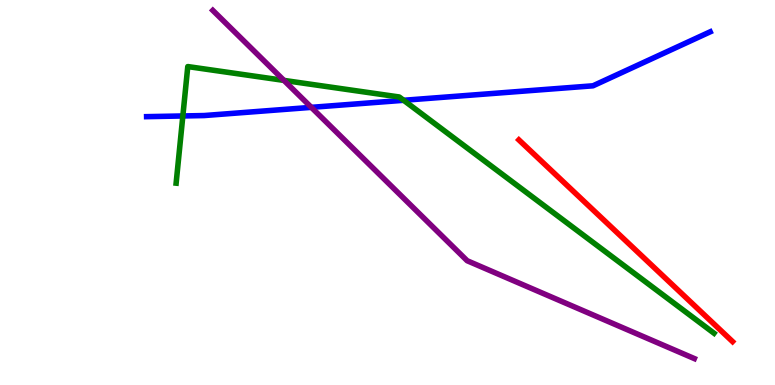[{'lines': ['blue', 'red'], 'intersections': []}, {'lines': ['green', 'red'], 'intersections': []}, {'lines': ['purple', 'red'], 'intersections': []}, {'lines': ['blue', 'green'], 'intersections': [{'x': 2.36, 'y': 6.99}, {'x': 5.21, 'y': 7.4}]}, {'lines': ['blue', 'purple'], 'intersections': [{'x': 4.02, 'y': 7.21}]}, {'lines': ['green', 'purple'], 'intersections': [{'x': 3.66, 'y': 7.91}]}]